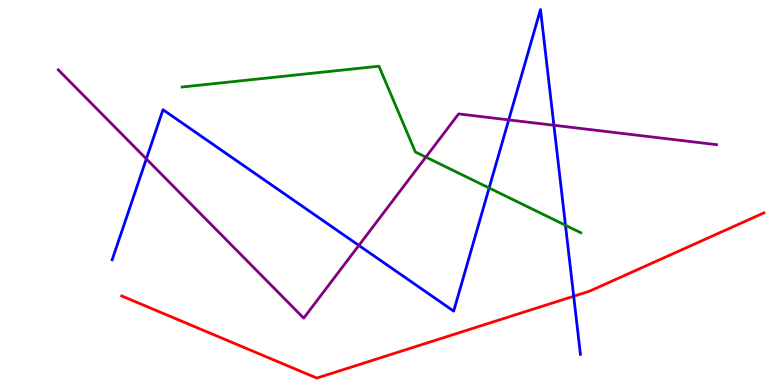[{'lines': ['blue', 'red'], 'intersections': [{'x': 7.4, 'y': 2.31}]}, {'lines': ['green', 'red'], 'intersections': []}, {'lines': ['purple', 'red'], 'intersections': []}, {'lines': ['blue', 'green'], 'intersections': [{'x': 6.31, 'y': 5.12}, {'x': 7.3, 'y': 4.15}]}, {'lines': ['blue', 'purple'], 'intersections': [{'x': 1.89, 'y': 5.87}, {'x': 4.63, 'y': 3.63}, {'x': 6.56, 'y': 6.89}, {'x': 7.15, 'y': 6.75}]}, {'lines': ['green', 'purple'], 'intersections': [{'x': 5.49, 'y': 5.92}]}]